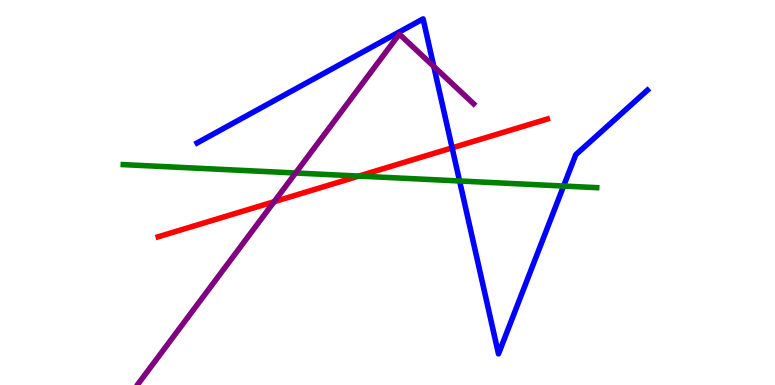[{'lines': ['blue', 'red'], 'intersections': [{'x': 5.83, 'y': 6.16}]}, {'lines': ['green', 'red'], 'intersections': [{'x': 4.63, 'y': 5.43}]}, {'lines': ['purple', 'red'], 'intersections': [{'x': 3.54, 'y': 4.76}]}, {'lines': ['blue', 'green'], 'intersections': [{'x': 5.93, 'y': 5.3}, {'x': 7.27, 'y': 5.17}]}, {'lines': ['blue', 'purple'], 'intersections': [{'x': 5.6, 'y': 8.27}]}, {'lines': ['green', 'purple'], 'intersections': [{'x': 3.81, 'y': 5.51}]}]